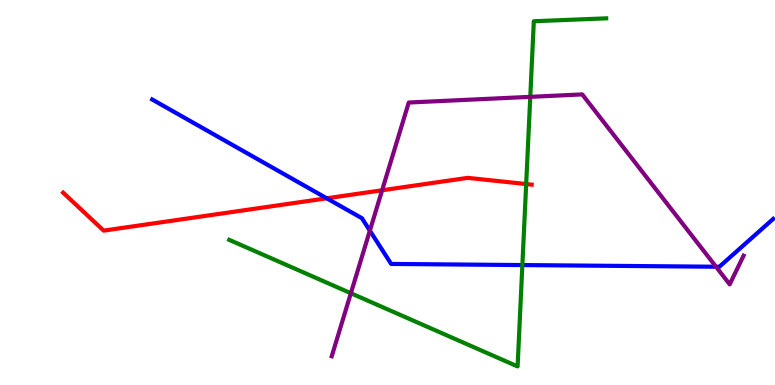[{'lines': ['blue', 'red'], 'intersections': [{'x': 4.22, 'y': 4.85}]}, {'lines': ['green', 'red'], 'intersections': [{'x': 6.79, 'y': 5.22}]}, {'lines': ['purple', 'red'], 'intersections': [{'x': 4.93, 'y': 5.06}]}, {'lines': ['blue', 'green'], 'intersections': [{'x': 6.74, 'y': 3.12}]}, {'lines': ['blue', 'purple'], 'intersections': [{'x': 4.77, 'y': 4.01}, {'x': 9.24, 'y': 3.07}]}, {'lines': ['green', 'purple'], 'intersections': [{'x': 4.53, 'y': 2.38}, {'x': 6.84, 'y': 7.48}]}]